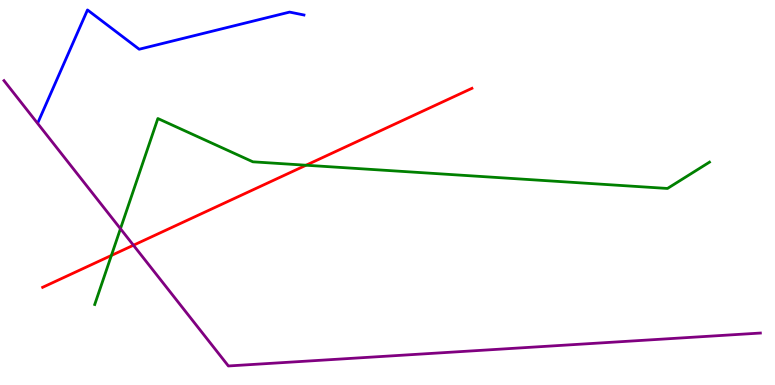[{'lines': ['blue', 'red'], 'intersections': []}, {'lines': ['green', 'red'], 'intersections': [{'x': 1.44, 'y': 3.36}, {'x': 3.95, 'y': 5.71}]}, {'lines': ['purple', 'red'], 'intersections': [{'x': 1.72, 'y': 3.63}]}, {'lines': ['blue', 'green'], 'intersections': []}, {'lines': ['blue', 'purple'], 'intersections': []}, {'lines': ['green', 'purple'], 'intersections': [{'x': 1.55, 'y': 4.06}]}]